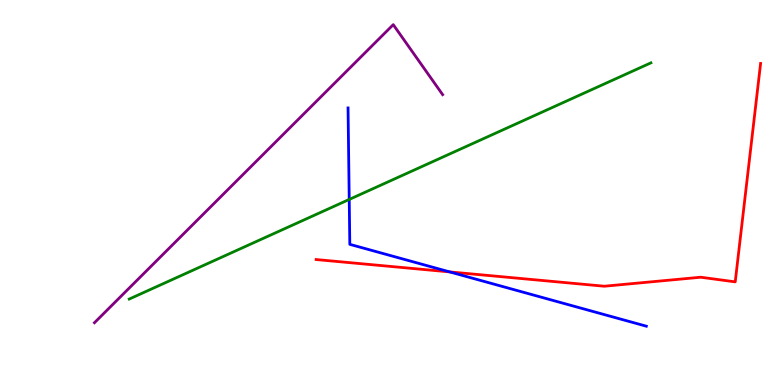[{'lines': ['blue', 'red'], 'intersections': [{'x': 5.8, 'y': 2.94}]}, {'lines': ['green', 'red'], 'intersections': []}, {'lines': ['purple', 'red'], 'intersections': []}, {'lines': ['blue', 'green'], 'intersections': [{'x': 4.51, 'y': 4.82}]}, {'lines': ['blue', 'purple'], 'intersections': []}, {'lines': ['green', 'purple'], 'intersections': []}]